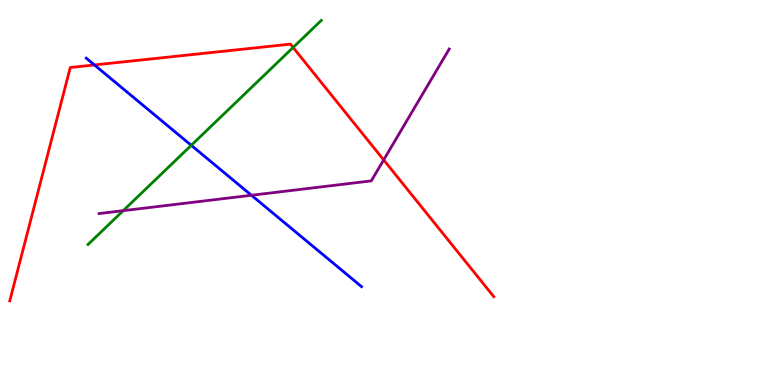[{'lines': ['blue', 'red'], 'intersections': [{'x': 1.22, 'y': 8.31}]}, {'lines': ['green', 'red'], 'intersections': [{'x': 3.78, 'y': 8.77}]}, {'lines': ['purple', 'red'], 'intersections': [{'x': 4.95, 'y': 5.85}]}, {'lines': ['blue', 'green'], 'intersections': [{'x': 2.47, 'y': 6.23}]}, {'lines': ['blue', 'purple'], 'intersections': [{'x': 3.24, 'y': 4.93}]}, {'lines': ['green', 'purple'], 'intersections': [{'x': 1.59, 'y': 4.53}]}]